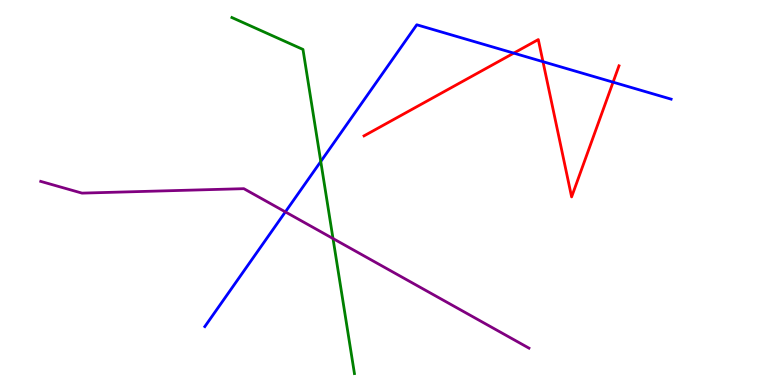[{'lines': ['blue', 'red'], 'intersections': [{'x': 6.63, 'y': 8.62}, {'x': 7.01, 'y': 8.4}, {'x': 7.91, 'y': 7.87}]}, {'lines': ['green', 'red'], 'intersections': []}, {'lines': ['purple', 'red'], 'intersections': []}, {'lines': ['blue', 'green'], 'intersections': [{'x': 4.14, 'y': 5.81}]}, {'lines': ['blue', 'purple'], 'intersections': [{'x': 3.68, 'y': 4.5}]}, {'lines': ['green', 'purple'], 'intersections': [{'x': 4.3, 'y': 3.8}]}]